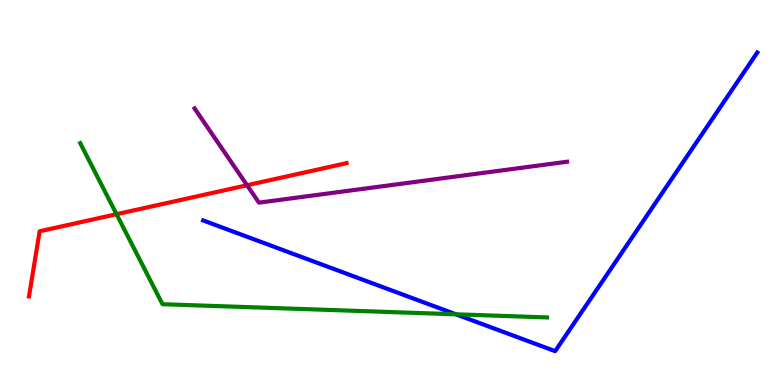[{'lines': ['blue', 'red'], 'intersections': []}, {'lines': ['green', 'red'], 'intersections': [{'x': 1.5, 'y': 4.44}]}, {'lines': ['purple', 'red'], 'intersections': [{'x': 3.19, 'y': 5.19}]}, {'lines': ['blue', 'green'], 'intersections': [{'x': 5.88, 'y': 1.84}]}, {'lines': ['blue', 'purple'], 'intersections': []}, {'lines': ['green', 'purple'], 'intersections': []}]